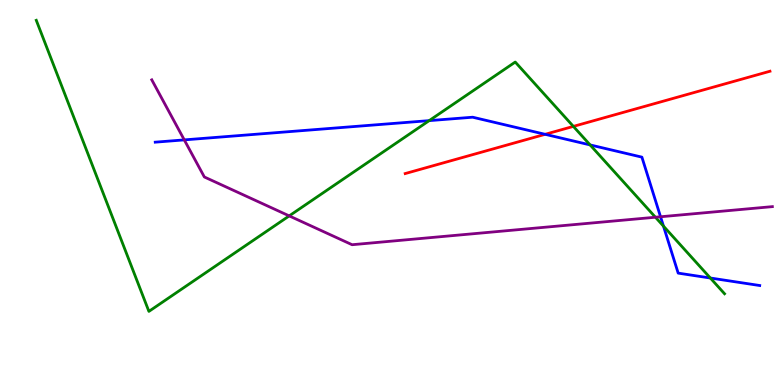[{'lines': ['blue', 'red'], 'intersections': [{'x': 7.03, 'y': 6.51}]}, {'lines': ['green', 'red'], 'intersections': [{'x': 7.4, 'y': 6.72}]}, {'lines': ['purple', 'red'], 'intersections': []}, {'lines': ['blue', 'green'], 'intersections': [{'x': 5.54, 'y': 6.87}, {'x': 7.61, 'y': 6.24}, {'x': 8.56, 'y': 4.13}, {'x': 9.17, 'y': 2.78}]}, {'lines': ['blue', 'purple'], 'intersections': [{'x': 2.38, 'y': 6.37}, {'x': 8.52, 'y': 4.37}]}, {'lines': ['green', 'purple'], 'intersections': [{'x': 3.73, 'y': 4.39}, {'x': 8.46, 'y': 4.36}]}]